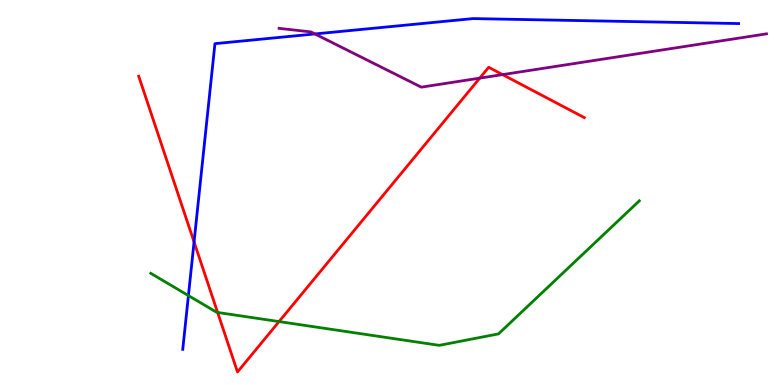[{'lines': ['blue', 'red'], 'intersections': [{'x': 2.5, 'y': 3.72}]}, {'lines': ['green', 'red'], 'intersections': [{'x': 2.81, 'y': 1.88}, {'x': 3.6, 'y': 1.65}]}, {'lines': ['purple', 'red'], 'intersections': [{'x': 6.19, 'y': 7.97}, {'x': 6.49, 'y': 8.06}]}, {'lines': ['blue', 'green'], 'intersections': [{'x': 2.43, 'y': 2.32}]}, {'lines': ['blue', 'purple'], 'intersections': [{'x': 4.06, 'y': 9.12}]}, {'lines': ['green', 'purple'], 'intersections': []}]